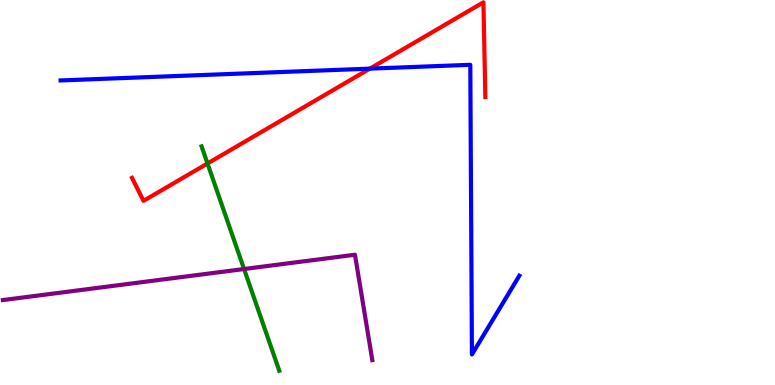[{'lines': ['blue', 'red'], 'intersections': [{'x': 4.77, 'y': 8.22}]}, {'lines': ['green', 'red'], 'intersections': [{'x': 2.68, 'y': 5.75}]}, {'lines': ['purple', 'red'], 'intersections': []}, {'lines': ['blue', 'green'], 'intersections': []}, {'lines': ['blue', 'purple'], 'intersections': []}, {'lines': ['green', 'purple'], 'intersections': [{'x': 3.15, 'y': 3.01}]}]